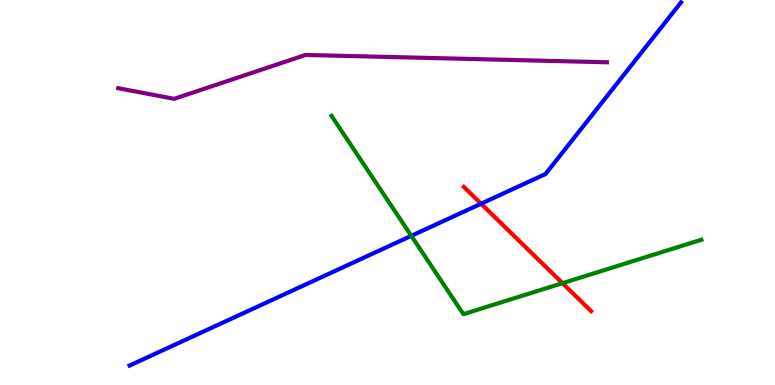[{'lines': ['blue', 'red'], 'intersections': [{'x': 6.21, 'y': 4.71}]}, {'lines': ['green', 'red'], 'intersections': [{'x': 7.26, 'y': 2.64}]}, {'lines': ['purple', 'red'], 'intersections': []}, {'lines': ['blue', 'green'], 'intersections': [{'x': 5.31, 'y': 3.87}]}, {'lines': ['blue', 'purple'], 'intersections': []}, {'lines': ['green', 'purple'], 'intersections': []}]